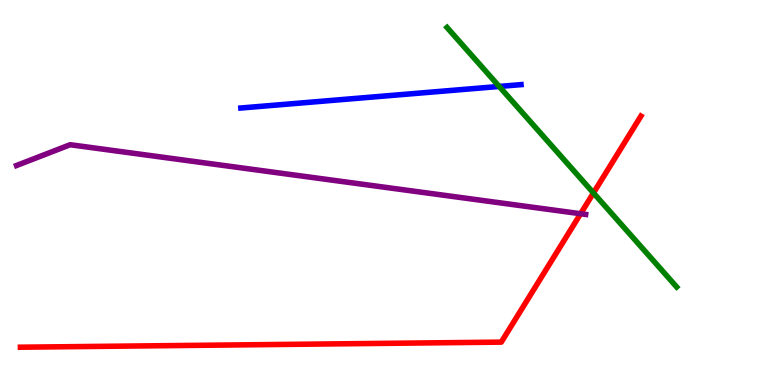[{'lines': ['blue', 'red'], 'intersections': []}, {'lines': ['green', 'red'], 'intersections': [{'x': 7.66, 'y': 4.99}]}, {'lines': ['purple', 'red'], 'intersections': [{'x': 7.49, 'y': 4.45}]}, {'lines': ['blue', 'green'], 'intersections': [{'x': 6.44, 'y': 7.75}]}, {'lines': ['blue', 'purple'], 'intersections': []}, {'lines': ['green', 'purple'], 'intersections': []}]